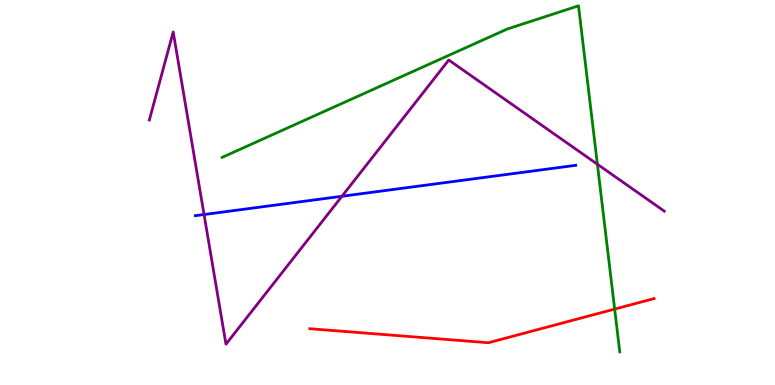[{'lines': ['blue', 'red'], 'intersections': []}, {'lines': ['green', 'red'], 'intersections': [{'x': 7.93, 'y': 1.97}]}, {'lines': ['purple', 'red'], 'intersections': []}, {'lines': ['blue', 'green'], 'intersections': []}, {'lines': ['blue', 'purple'], 'intersections': [{'x': 2.63, 'y': 4.43}, {'x': 4.41, 'y': 4.9}]}, {'lines': ['green', 'purple'], 'intersections': [{'x': 7.71, 'y': 5.73}]}]